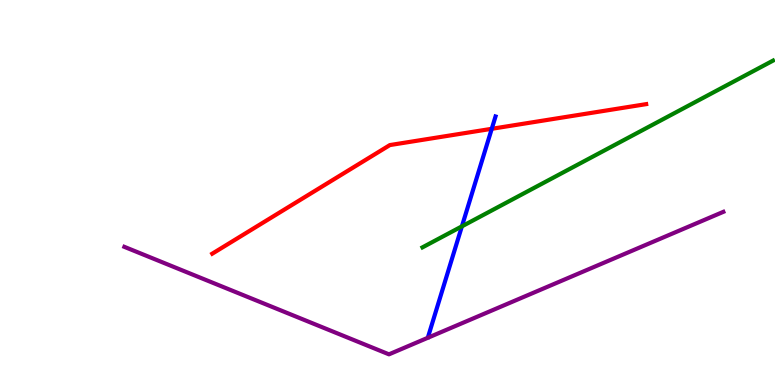[{'lines': ['blue', 'red'], 'intersections': [{'x': 6.35, 'y': 6.65}]}, {'lines': ['green', 'red'], 'intersections': []}, {'lines': ['purple', 'red'], 'intersections': []}, {'lines': ['blue', 'green'], 'intersections': [{'x': 5.96, 'y': 4.12}]}, {'lines': ['blue', 'purple'], 'intersections': []}, {'lines': ['green', 'purple'], 'intersections': []}]